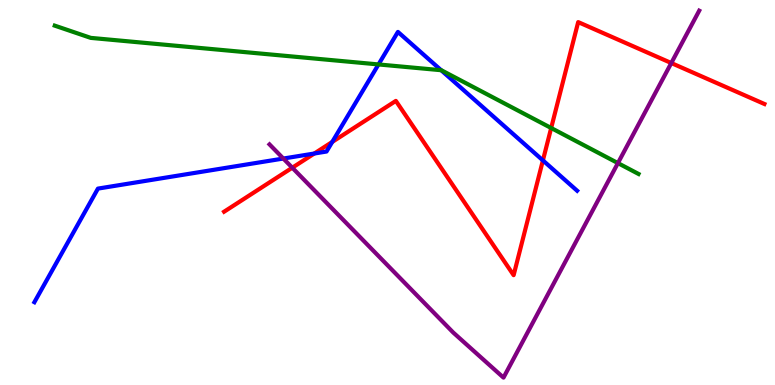[{'lines': ['blue', 'red'], 'intersections': [{'x': 4.06, 'y': 6.01}, {'x': 4.29, 'y': 6.31}, {'x': 7.01, 'y': 5.83}]}, {'lines': ['green', 'red'], 'intersections': [{'x': 7.11, 'y': 6.68}]}, {'lines': ['purple', 'red'], 'intersections': [{'x': 3.77, 'y': 5.64}, {'x': 8.66, 'y': 8.36}]}, {'lines': ['blue', 'green'], 'intersections': [{'x': 4.88, 'y': 8.33}, {'x': 5.69, 'y': 8.18}]}, {'lines': ['blue', 'purple'], 'intersections': [{'x': 3.66, 'y': 5.88}]}, {'lines': ['green', 'purple'], 'intersections': [{'x': 7.97, 'y': 5.76}]}]